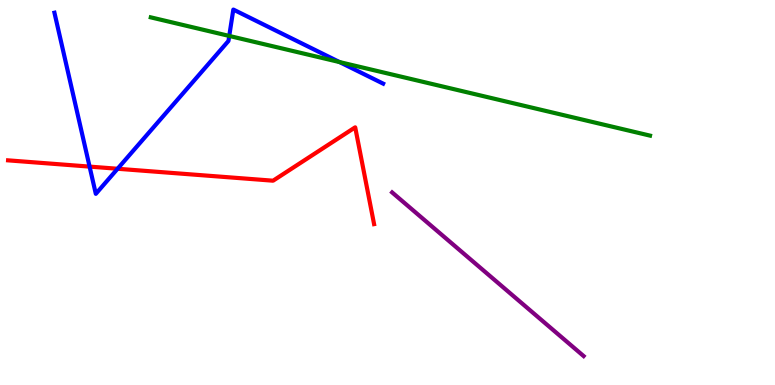[{'lines': ['blue', 'red'], 'intersections': [{'x': 1.16, 'y': 5.67}, {'x': 1.52, 'y': 5.62}]}, {'lines': ['green', 'red'], 'intersections': []}, {'lines': ['purple', 'red'], 'intersections': []}, {'lines': ['blue', 'green'], 'intersections': [{'x': 2.96, 'y': 9.07}, {'x': 4.38, 'y': 8.39}]}, {'lines': ['blue', 'purple'], 'intersections': []}, {'lines': ['green', 'purple'], 'intersections': []}]